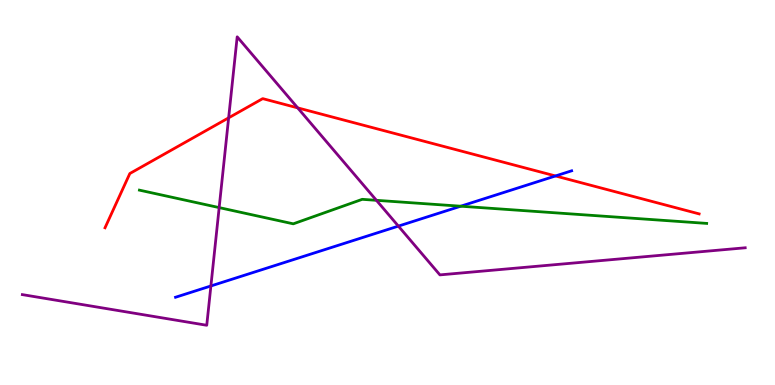[{'lines': ['blue', 'red'], 'intersections': [{'x': 7.17, 'y': 5.43}]}, {'lines': ['green', 'red'], 'intersections': []}, {'lines': ['purple', 'red'], 'intersections': [{'x': 2.95, 'y': 6.94}, {'x': 3.84, 'y': 7.2}]}, {'lines': ['blue', 'green'], 'intersections': [{'x': 5.94, 'y': 4.64}]}, {'lines': ['blue', 'purple'], 'intersections': [{'x': 2.72, 'y': 2.57}, {'x': 5.14, 'y': 4.13}]}, {'lines': ['green', 'purple'], 'intersections': [{'x': 2.83, 'y': 4.61}, {'x': 4.86, 'y': 4.8}]}]